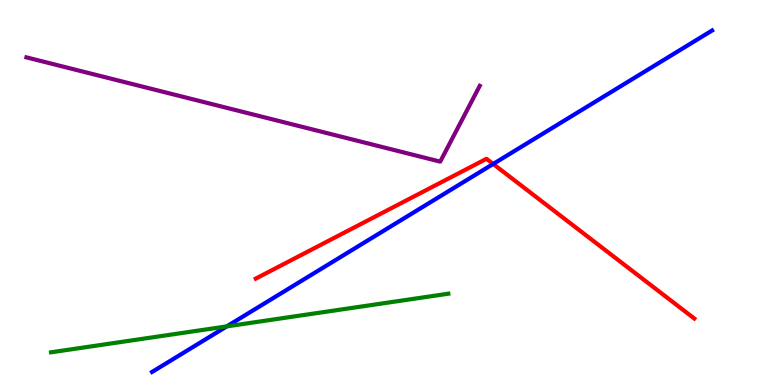[{'lines': ['blue', 'red'], 'intersections': [{'x': 6.36, 'y': 5.74}]}, {'lines': ['green', 'red'], 'intersections': []}, {'lines': ['purple', 'red'], 'intersections': []}, {'lines': ['blue', 'green'], 'intersections': [{'x': 2.93, 'y': 1.52}]}, {'lines': ['blue', 'purple'], 'intersections': []}, {'lines': ['green', 'purple'], 'intersections': []}]